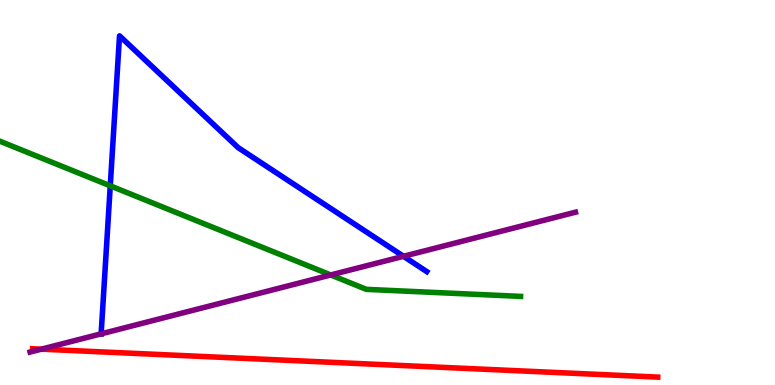[{'lines': ['blue', 'red'], 'intersections': []}, {'lines': ['green', 'red'], 'intersections': []}, {'lines': ['purple', 'red'], 'intersections': [{'x': 0.534, 'y': 0.931}]}, {'lines': ['blue', 'green'], 'intersections': [{'x': 1.42, 'y': 5.17}]}, {'lines': ['blue', 'purple'], 'intersections': [{'x': 1.3, 'y': 1.33}, {'x': 5.21, 'y': 3.34}]}, {'lines': ['green', 'purple'], 'intersections': [{'x': 4.27, 'y': 2.86}]}]